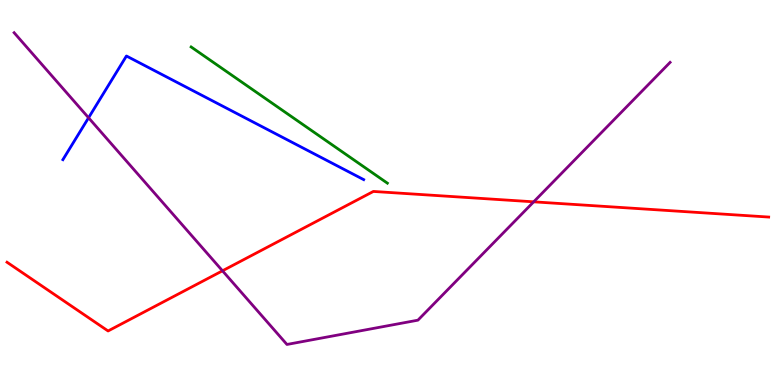[{'lines': ['blue', 'red'], 'intersections': []}, {'lines': ['green', 'red'], 'intersections': []}, {'lines': ['purple', 'red'], 'intersections': [{'x': 2.87, 'y': 2.97}, {'x': 6.89, 'y': 4.76}]}, {'lines': ['blue', 'green'], 'intersections': []}, {'lines': ['blue', 'purple'], 'intersections': [{'x': 1.14, 'y': 6.94}]}, {'lines': ['green', 'purple'], 'intersections': []}]